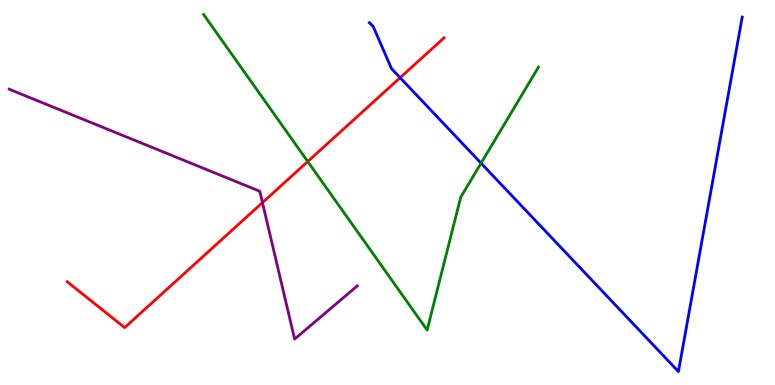[{'lines': ['blue', 'red'], 'intersections': [{'x': 5.16, 'y': 7.98}]}, {'lines': ['green', 'red'], 'intersections': [{'x': 3.97, 'y': 5.8}]}, {'lines': ['purple', 'red'], 'intersections': [{'x': 3.39, 'y': 4.74}]}, {'lines': ['blue', 'green'], 'intersections': [{'x': 6.21, 'y': 5.76}]}, {'lines': ['blue', 'purple'], 'intersections': []}, {'lines': ['green', 'purple'], 'intersections': []}]